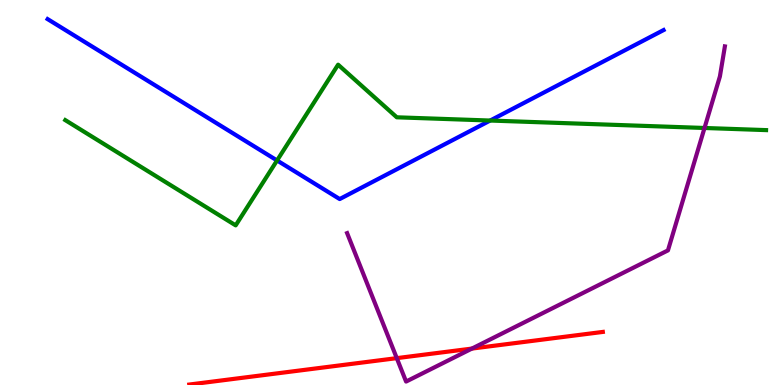[{'lines': ['blue', 'red'], 'intersections': []}, {'lines': ['green', 'red'], 'intersections': []}, {'lines': ['purple', 'red'], 'intersections': [{'x': 5.12, 'y': 0.698}, {'x': 6.09, 'y': 0.946}]}, {'lines': ['blue', 'green'], 'intersections': [{'x': 3.57, 'y': 5.83}, {'x': 6.32, 'y': 6.87}]}, {'lines': ['blue', 'purple'], 'intersections': []}, {'lines': ['green', 'purple'], 'intersections': [{'x': 9.09, 'y': 6.68}]}]